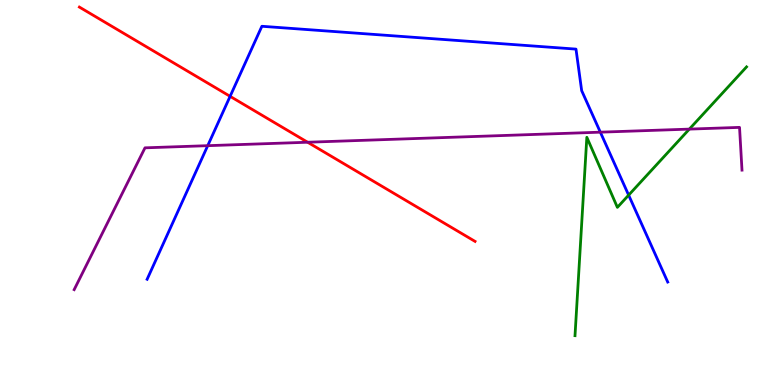[{'lines': ['blue', 'red'], 'intersections': [{'x': 2.97, 'y': 7.5}]}, {'lines': ['green', 'red'], 'intersections': []}, {'lines': ['purple', 'red'], 'intersections': [{'x': 3.97, 'y': 6.31}]}, {'lines': ['blue', 'green'], 'intersections': [{'x': 8.11, 'y': 4.93}]}, {'lines': ['blue', 'purple'], 'intersections': [{'x': 2.68, 'y': 6.22}, {'x': 7.75, 'y': 6.57}]}, {'lines': ['green', 'purple'], 'intersections': [{'x': 8.89, 'y': 6.65}]}]